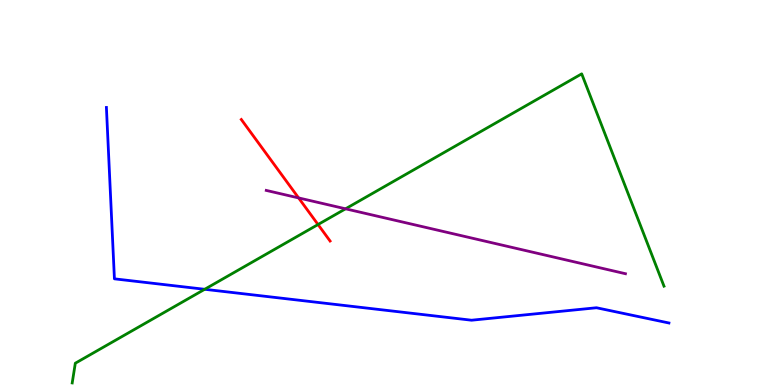[{'lines': ['blue', 'red'], 'intersections': []}, {'lines': ['green', 'red'], 'intersections': [{'x': 4.1, 'y': 4.17}]}, {'lines': ['purple', 'red'], 'intersections': [{'x': 3.85, 'y': 4.86}]}, {'lines': ['blue', 'green'], 'intersections': [{'x': 2.64, 'y': 2.49}]}, {'lines': ['blue', 'purple'], 'intersections': []}, {'lines': ['green', 'purple'], 'intersections': [{'x': 4.46, 'y': 4.58}]}]